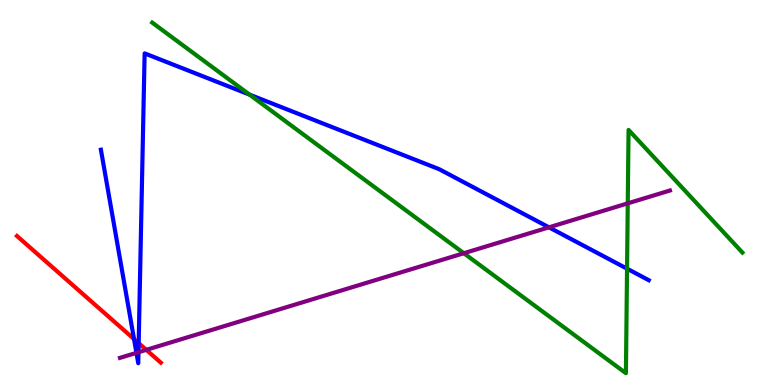[{'lines': ['blue', 'red'], 'intersections': [{'x': 1.73, 'y': 1.19}, {'x': 1.79, 'y': 1.09}]}, {'lines': ['green', 'red'], 'intersections': []}, {'lines': ['purple', 'red'], 'intersections': [{'x': 1.89, 'y': 0.913}]}, {'lines': ['blue', 'green'], 'intersections': [{'x': 3.22, 'y': 7.54}, {'x': 8.09, 'y': 3.02}]}, {'lines': ['blue', 'purple'], 'intersections': [{'x': 1.76, 'y': 0.835}, {'x': 1.79, 'y': 0.851}, {'x': 7.08, 'y': 4.1}]}, {'lines': ['green', 'purple'], 'intersections': [{'x': 5.98, 'y': 3.42}, {'x': 8.1, 'y': 4.72}]}]